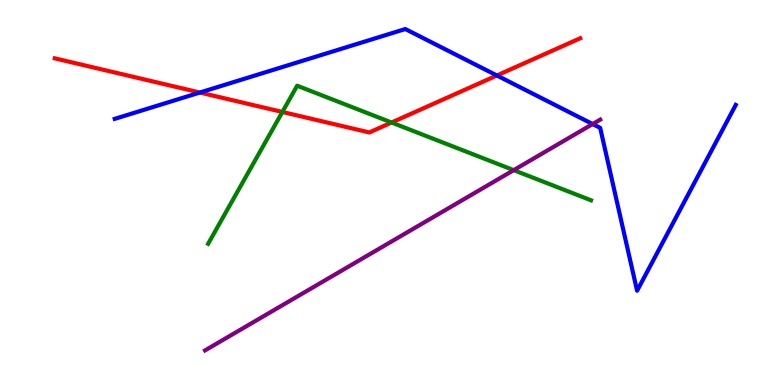[{'lines': ['blue', 'red'], 'intersections': [{'x': 2.58, 'y': 7.6}, {'x': 6.41, 'y': 8.04}]}, {'lines': ['green', 'red'], 'intersections': [{'x': 3.64, 'y': 7.09}, {'x': 5.05, 'y': 6.82}]}, {'lines': ['purple', 'red'], 'intersections': []}, {'lines': ['blue', 'green'], 'intersections': []}, {'lines': ['blue', 'purple'], 'intersections': [{'x': 7.65, 'y': 6.78}]}, {'lines': ['green', 'purple'], 'intersections': [{'x': 6.63, 'y': 5.58}]}]